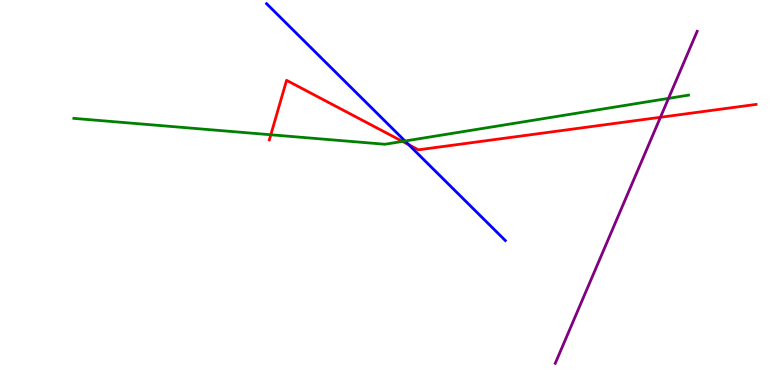[{'lines': ['blue', 'red'], 'intersections': [{'x': 5.27, 'y': 6.24}]}, {'lines': ['green', 'red'], 'intersections': [{'x': 3.49, 'y': 6.5}, {'x': 5.19, 'y': 6.33}]}, {'lines': ['purple', 'red'], 'intersections': [{'x': 8.52, 'y': 6.95}]}, {'lines': ['blue', 'green'], 'intersections': [{'x': 5.23, 'y': 6.34}]}, {'lines': ['blue', 'purple'], 'intersections': []}, {'lines': ['green', 'purple'], 'intersections': [{'x': 8.63, 'y': 7.44}]}]